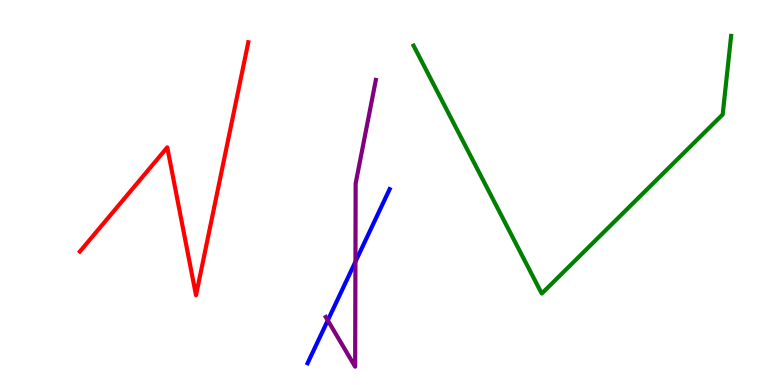[{'lines': ['blue', 'red'], 'intersections': []}, {'lines': ['green', 'red'], 'intersections': []}, {'lines': ['purple', 'red'], 'intersections': []}, {'lines': ['blue', 'green'], 'intersections': []}, {'lines': ['blue', 'purple'], 'intersections': [{'x': 4.23, 'y': 1.68}, {'x': 4.59, 'y': 3.2}]}, {'lines': ['green', 'purple'], 'intersections': []}]